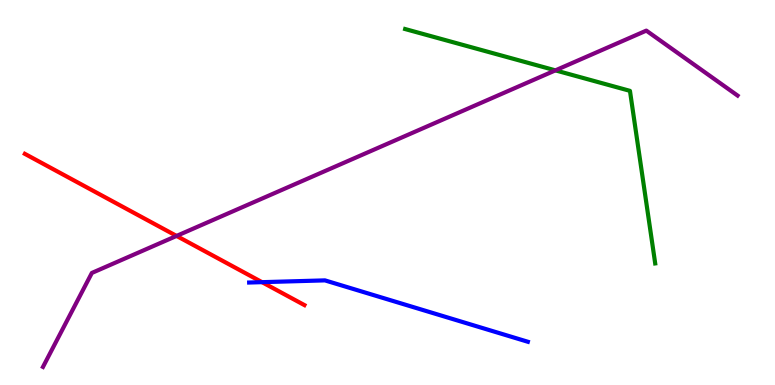[{'lines': ['blue', 'red'], 'intersections': [{'x': 3.38, 'y': 2.67}]}, {'lines': ['green', 'red'], 'intersections': []}, {'lines': ['purple', 'red'], 'intersections': [{'x': 2.28, 'y': 3.87}]}, {'lines': ['blue', 'green'], 'intersections': []}, {'lines': ['blue', 'purple'], 'intersections': []}, {'lines': ['green', 'purple'], 'intersections': [{'x': 7.17, 'y': 8.17}]}]